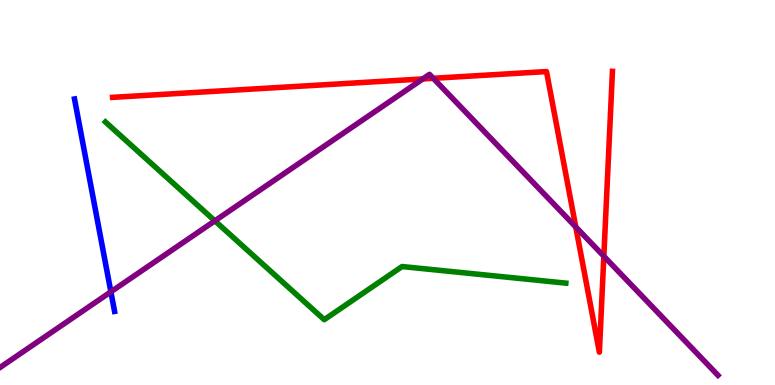[{'lines': ['blue', 'red'], 'intersections': []}, {'lines': ['green', 'red'], 'intersections': []}, {'lines': ['purple', 'red'], 'intersections': [{'x': 5.46, 'y': 7.95}, {'x': 5.59, 'y': 7.97}, {'x': 7.43, 'y': 4.11}, {'x': 7.79, 'y': 3.34}]}, {'lines': ['blue', 'green'], 'intersections': []}, {'lines': ['blue', 'purple'], 'intersections': [{'x': 1.43, 'y': 2.42}]}, {'lines': ['green', 'purple'], 'intersections': [{'x': 2.77, 'y': 4.26}]}]